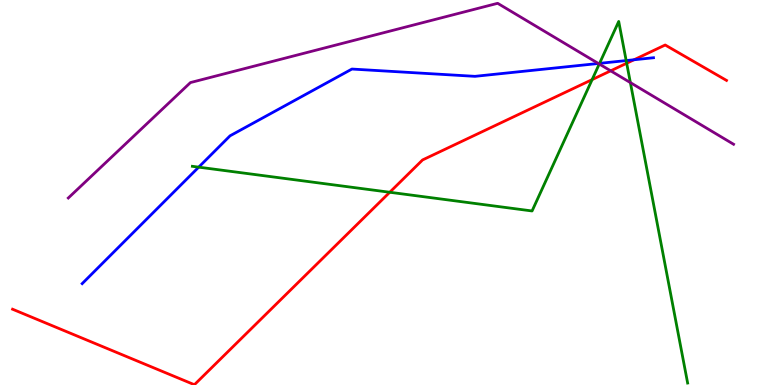[{'lines': ['blue', 'red'], 'intersections': [{'x': 8.18, 'y': 8.45}]}, {'lines': ['green', 'red'], 'intersections': [{'x': 5.03, 'y': 5.01}, {'x': 7.64, 'y': 7.93}, {'x': 8.09, 'y': 8.36}]}, {'lines': ['purple', 'red'], 'intersections': [{'x': 7.88, 'y': 8.16}]}, {'lines': ['blue', 'green'], 'intersections': [{'x': 2.56, 'y': 5.66}, {'x': 7.74, 'y': 8.35}, {'x': 8.08, 'y': 8.43}]}, {'lines': ['blue', 'purple'], 'intersections': [{'x': 7.72, 'y': 8.35}]}, {'lines': ['green', 'purple'], 'intersections': [{'x': 7.73, 'y': 8.34}, {'x': 8.13, 'y': 7.85}]}]